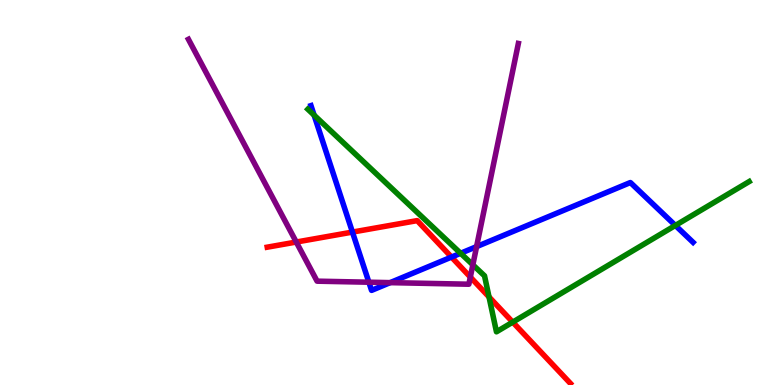[{'lines': ['blue', 'red'], 'intersections': [{'x': 4.55, 'y': 3.97}, {'x': 5.83, 'y': 3.32}]}, {'lines': ['green', 'red'], 'intersections': [{'x': 6.31, 'y': 2.29}, {'x': 6.62, 'y': 1.63}]}, {'lines': ['purple', 'red'], 'intersections': [{'x': 3.82, 'y': 3.71}, {'x': 6.07, 'y': 2.8}]}, {'lines': ['blue', 'green'], 'intersections': [{'x': 4.05, 'y': 7.01}, {'x': 5.94, 'y': 3.42}, {'x': 8.71, 'y': 4.14}]}, {'lines': ['blue', 'purple'], 'intersections': [{'x': 4.76, 'y': 2.67}, {'x': 5.03, 'y': 2.66}, {'x': 6.15, 'y': 3.59}]}, {'lines': ['green', 'purple'], 'intersections': [{'x': 6.1, 'y': 3.12}]}]